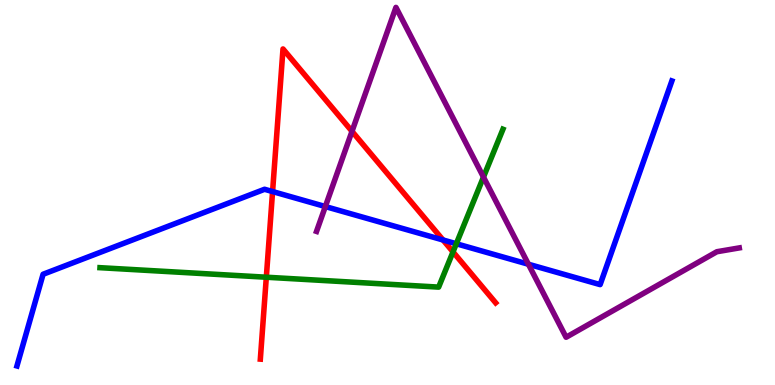[{'lines': ['blue', 'red'], 'intersections': [{'x': 3.52, 'y': 5.02}, {'x': 5.72, 'y': 3.77}]}, {'lines': ['green', 'red'], 'intersections': [{'x': 3.44, 'y': 2.8}, {'x': 5.85, 'y': 3.46}]}, {'lines': ['purple', 'red'], 'intersections': [{'x': 4.54, 'y': 6.59}]}, {'lines': ['blue', 'green'], 'intersections': [{'x': 5.89, 'y': 3.67}]}, {'lines': ['blue', 'purple'], 'intersections': [{'x': 4.2, 'y': 4.64}, {'x': 6.82, 'y': 3.14}]}, {'lines': ['green', 'purple'], 'intersections': [{'x': 6.24, 'y': 5.4}]}]